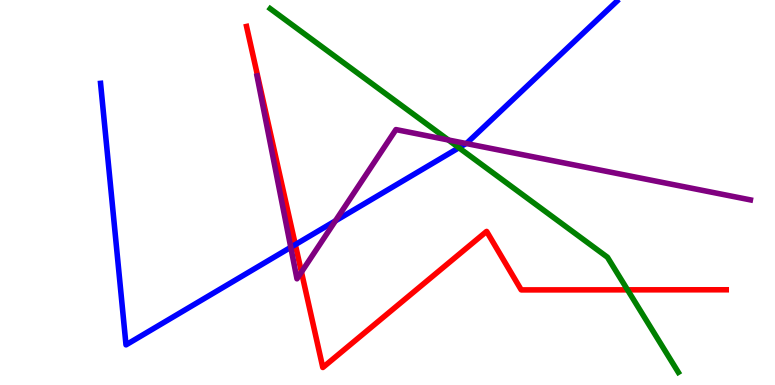[{'lines': ['blue', 'red'], 'intersections': [{'x': 3.81, 'y': 3.65}]}, {'lines': ['green', 'red'], 'intersections': [{'x': 8.1, 'y': 2.47}]}, {'lines': ['purple', 'red'], 'intersections': [{'x': 3.89, 'y': 2.93}]}, {'lines': ['blue', 'green'], 'intersections': [{'x': 5.92, 'y': 6.16}]}, {'lines': ['blue', 'purple'], 'intersections': [{'x': 3.75, 'y': 3.58}, {'x': 4.33, 'y': 4.26}, {'x': 6.01, 'y': 6.27}]}, {'lines': ['green', 'purple'], 'intersections': [{'x': 5.79, 'y': 6.36}]}]